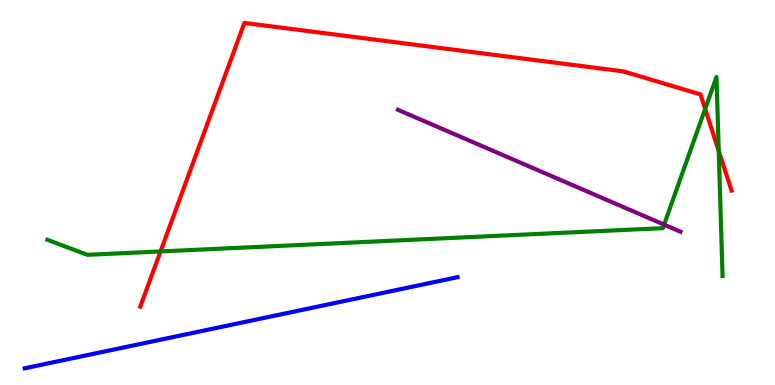[{'lines': ['blue', 'red'], 'intersections': []}, {'lines': ['green', 'red'], 'intersections': [{'x': 2.07, 'y': 3.47}, {'x': 9.1, 'y': 7.17}, {'x': 9.27, 'y': 6.08}]}, {'lines': ['purple', 'red'], 'intersections': []}, {'lines': ['blue', 'green'], 'intersections': []}, {'lines': ['blue', 'purple'], 'intersections': []}, {'lines': ['green', 'purple'], 'intersections': [{'x': 8.57, 'y': 4.17}]}]